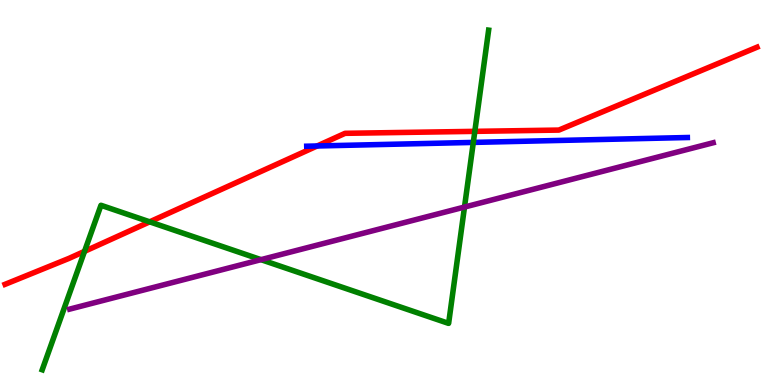[{'lines': ['blue', 'red'], 'intersections': [{'x': 4.09, 'y': 6.21}]}, {'lines': ['green', 'red'], 'intersections': [{'x': 1.09, 'y': 3.47}, {'x': 1.93, 'y': 4.24}, {'x': 6.13, 'y': 6.59}]}, {'lines': ['purple', 'red'], 'intersections': []}, {'lines': ['blue', 'green'], 'intersections': [{'x': 6.11, 'y': 6.3}]}, {'lines': ['blue', 'purple'], 'intersections': []}, {'lines': ['green', 'purple'], 'intersections': [{'x': 3.37, 'y': 3.26}, {'x': 5.99, 'y': 4.62}]}]